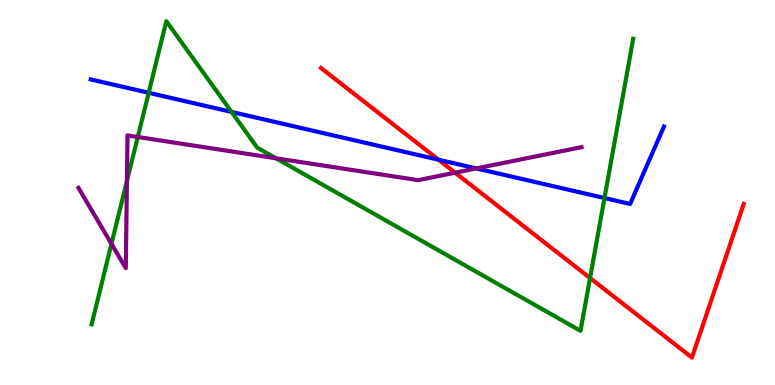[{'lines': ['blue', 'red'], 'intersections': [{'x': 5.66, 'y': 5.85}]}, {'lines': ['green', 'red'], 'intersections': [{'x': 7.61, 'y': 2.78}]}, {'lines': ['purple', 'red'], 'intersections': [{'x': 5.87, 'y': 5.51}]}, {'lines': ['blue', 'green'], 'intersections': [{'x': 1.92, 'y': 7.59}, {'x': 2.99, 'y': 7.09}, {'x': 7.8, 'y': 4.86}]}, {'lines': ['blue', 'purple'], 'intersections': [{'x': 6.15, 'y': 5.63}]}, {'lines': ['green', 'purple'], 'intersections': [{'x': 1.44, 'y': 3.67}, {'x': 1.64, 'y': 5.3}, {'x': 1.78, 'y': 6.44}, {'x': 3.56, 'y': 5.89}]}]